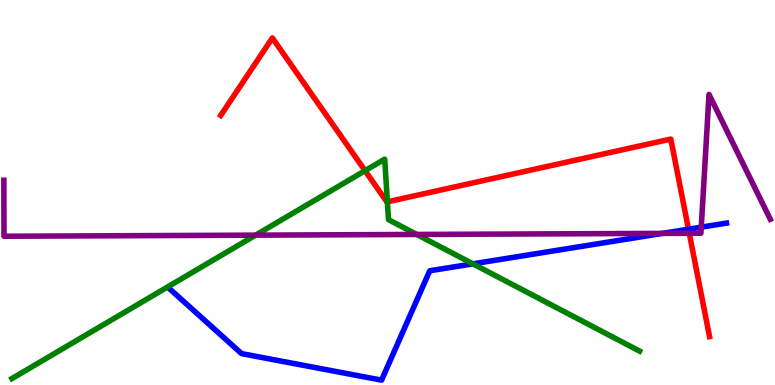[{'lines': ['blue', 'red'], 'intersections': [{'x': 8.88, 'y': 4.05}]}, {'lines': ['green', 'red'], 'intersections': [{'x': 4.71, 'y': 5.57}, {'x': 5.0, 'y': 4.76}]}, {'lines': ['purple', 'red'], 'intersections': [{'x': 8.89, 'y': 3.94}]}, {'lines': ['blue', 'green'], 'intersections': [{'x': 6.1, 'y': 3.15}]}, {'lines': ['blue', 'purple'], 'intersections': [{'x': 8.55, 'y': 3.94}, {'x': 9.05, 'y': 4.1}]}, {'lines': ['green', 'purple'], 'intersections': [{'x': 3.3, 'y': 3.89}, {'x': 5.38, 'y': 3.91}]}]